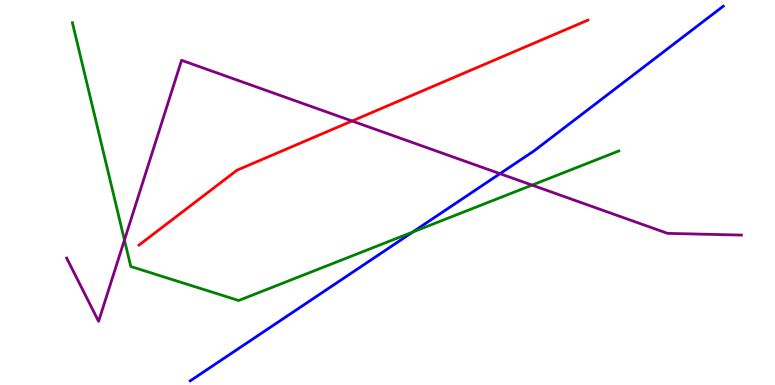[{'lines': ['blue', 'red'], 'intersections': []}, {'lines': ['green', 'red'], 'intersections': []}, {'lines': ['purple', 'red'], 'intersections': [{'x': 4.54, 'y': 6.86}]}, {'lines': ['blue', 'green'], 'intersections': [{'x': 5.33, 'y': 3.97}]}, {'lines': ['blue', 'purple'], 'intersections': [{'x': 6.45, 'y': 5.49}]}, {'lines': ['green', 'purple'], 'intersections': [{'x': 1.61, 'y': 3.77}, {'x': 6.87, 'y': 5.19}]}]